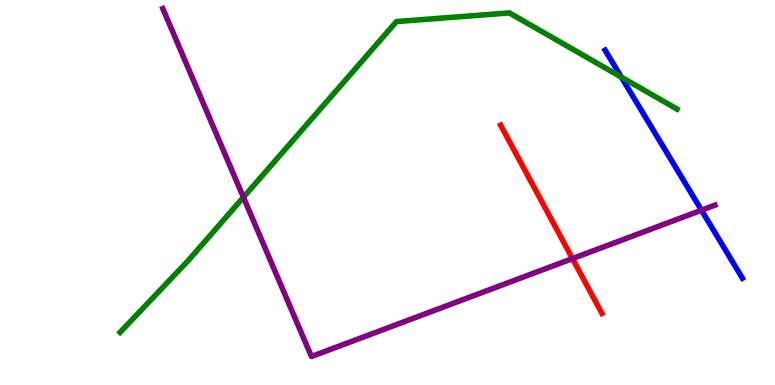[{'lines': ['blue', 'red'], 'intersections': []}, {'lines': ['green', 'red'], 'intersections': []}, {'lines': ['purple', 'red'], 'intersections': [{'x': 7.39, 'y': 3.28}]}, {'lines': ['blue', 'green'], 'intersections': [{'x': 8.02, 'y': 8.0}]}, {'lines': ['blue', 'purple'], 'intersections': [{'x': 9.05, 'y': 4.54}]}, {'lines': ['green', 'purple'], 'intersections': [{'x': 3.14, 'y': 4.88}]}]